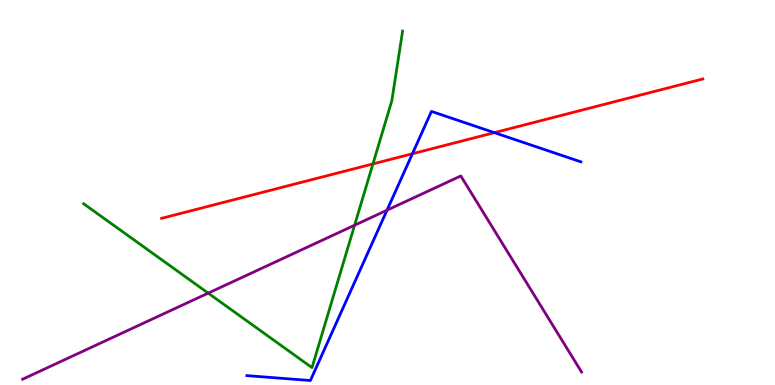[{'lines': ['blue', 'red'], 'intersections': [{'x': 5.32, 'y': 6.01}, {'x': 6.38, 'y': 6.55}]}, {'lines': ['green', 'red'], 'intersections': [{'x': 4.81, 'y': 5.74}]}, {'lines': ['purple', 'red'], 'intersections': []}, {'lines': ['blue', 'green'], 'intersections': []}, {'lines': ['blue', 'purple'], 'intersections': [{'x': 4.99, 'y': 4.54}]}, {'lines': ['green', 'purple'], 'intersections': [{'x': 2.69, 'y': 2.39}, {'x': 4.58, 'y': 4.15}]}]